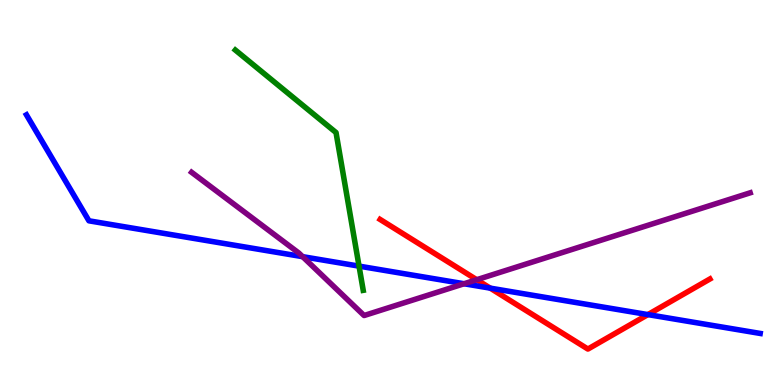[{'lines': ['blue', 'red'], 'intersections': [{'x': 6.33, 'y': 2.52}, {'x': 8.36, 'y': 1.83}]}, {'lines': ['green', 'red'], 'intersections': []}, {'lines': ['purple', 'red'], 'intersections': [{'x': 6.15, 'y': 2.73}]}, {'lines': ['blue', 'green'], 'intersections': [{'x': 4.63, 'y': 3.09}]}, {'lines': ['blue', 'purple'], 'intersections': [{'x': 3.9, 'y': 3.33}, {'x': 5.99, 'y': 2.63}]}, {'lines': ['green', 'purple'], 'intersections': []}]